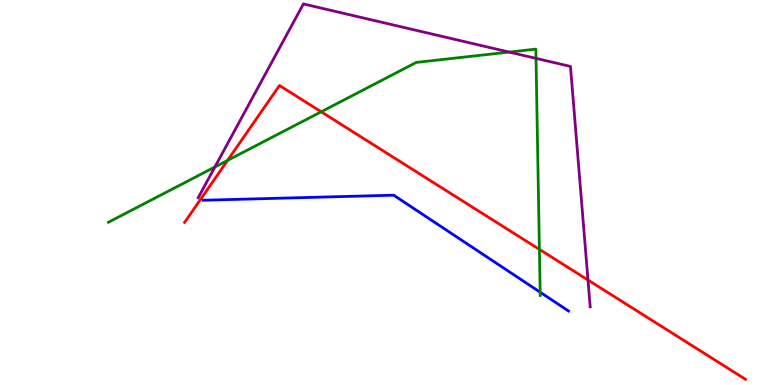[{'lines': ['blue', 'red'], 'intersections': []}, {'lines': ['green', 'red'], 'intersections': [{'x': 2.94, 'y': 5.83}, {'x': 4.14, 'y': 7.1}, {'x': 6.96, 'y': 3.52}]}, {'lines': ['purple', 'red'], 'intersections': [{'x': 7.59, 'y': 2.73}]}, {'lines': ['blue', 'green'], 'intersections': [{'x': 6.97, 'y': 2.41}]}, {'lines': ['blue', 'purple'], 'intersections': []}, {'lines': ['green', 'purple'], 'intersections': [{'x': 2.77, 'y': 5.66}, {'x': 6.57, 'y': 8.65}, {'x': 6.92, 'y': 8.48}]}]